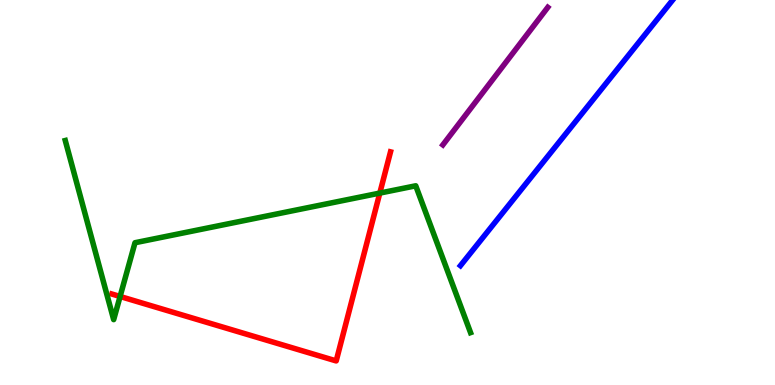[{'lines': ['blue', 'red'], 'intersections': []}, {'lines': ['green', 'red'], 'intersections': [{'x': 1.55, 'y': 2.3}, {'x': 4.9, 'y': 4.98}]}, {'lines': ['purple', 'red'], 'intersections': []}, {'lines': ['blue', 'green'], 'intersections': []}, {'lines': ['blue', 'purple'], 'intersections': []}, {'lines': ['green', 'purple'], 'intersections': []}]